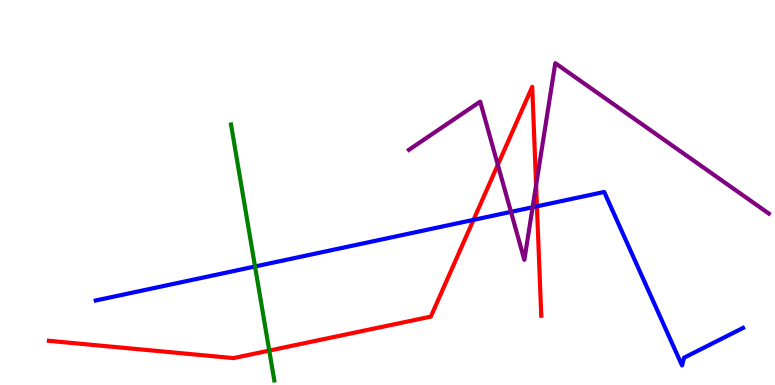[{'lines': ['blue', 'red'], 'intersections': [{'x': 6.11, 'y': 4.29}, {'x': 6.93, 'y': 4.64}]}, {'lines': ['green', 'red'], 'intersections': [{'x': 3.47, 'y': 0.894}]}, {'lines': ['purple', 'red'], 'intersections': [{'x': 6.42, 'y': 5.72}, {'x': 6.92, 'y': 5.19}]}, {'lines': ['blue', 'green'], 'intersections': [{'x': 3.29, 'y': 3.08}]}, {'lines': ['blue', 'purple'], 'intersections': [{'x': 6.59, 'y': 4.5}, {'x': 6.87, 'y': 4.62}]}, {'lines': ['green', 'purple'], 'intersections': []}]